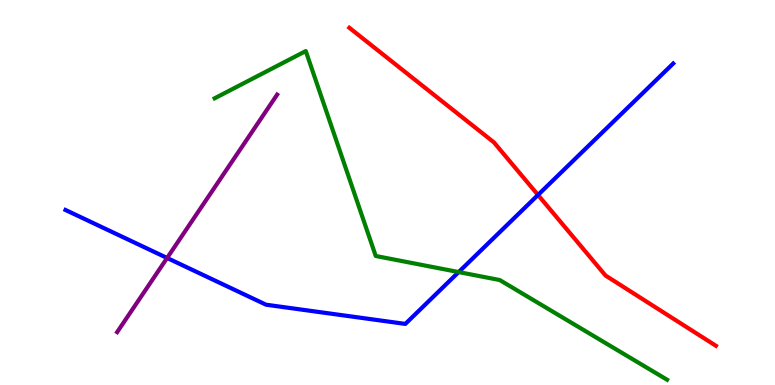[{'lines': ['blue', 'red'], 'intersections': [{'x': 6.94, 'y': 4.94}]}, {'lines': ['green', 'red'], 'intersections': []}, {'lines': ['purple', 'red'], 'intersections': []}, {'lines': ['blue', 'green'], 'intersections': [{'x': 5.92, 'y': 2.93}]}, {'lines': ['blue', 'purple'], 'intersections': [{'x': 2.16, 'y': 3.3}]}, {'lines': ['green', 'purple'], 'intersections': []}]